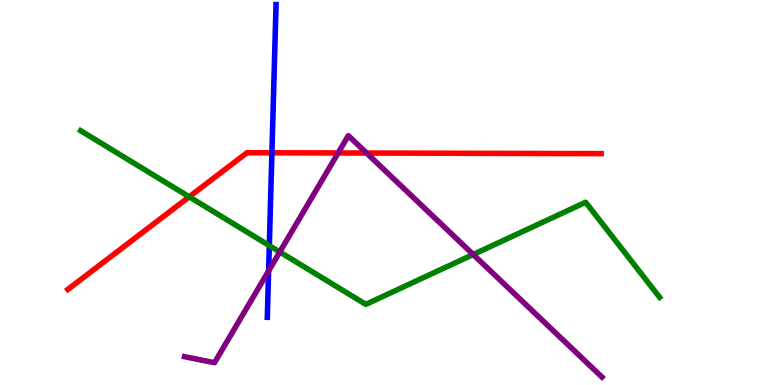[{'lines': ['blue', 'red'], 'intersections': [{'x': 3.51, 'y': 6.03}]}, {'lines': ['green', 'red'], 'intersections': [{'x': 2.44, 'y': 4.89}]}, {'lines': ['purple', 'red'], 'intersections': [{'x': 4.36, 'y': 6.03}, {'x': 4.73, 'y': 6.03}]}, {'lines': ['blue', 'green'], 'intersections': [{'x': 3.48, 'y': 3.62}]}, {'lines': ['blue', 'purple'], 'intersections': [{'x': 3.47, 'y': 2.96}]}, {'lines': ['green', 'purple'], 'intersections': [{'x': 3.61, 'y': 3.46}, {'x': 6.11, 'y': 3.39}]}]